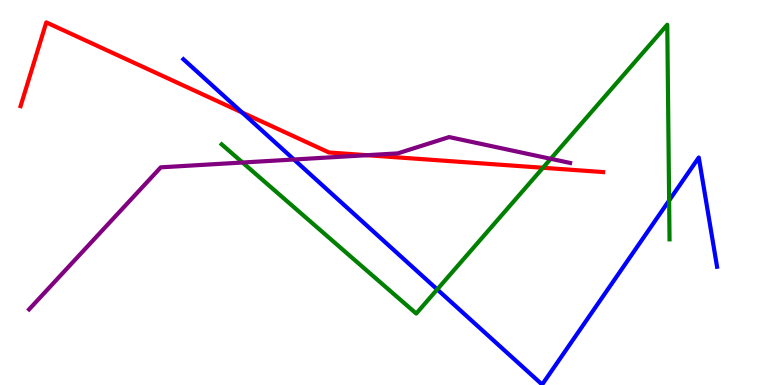[{'lines': ['blue', 'red'], 'intersections': [{'x': 3.12, 'y': 7.08}]}, {'lines': ['green', 'red'], 'intersections': [{'x': 7.01, 'y': 5.64}]}, {'lines': ['purple', 'red'], 'intersections': [{'x': 4.74, 'y': 5.97}]}, {'lines': ['blue', 'green'], 'intersections': [{'x': 5.64, 'y': 2.48}, {'x': 8.63, 'y': 4.79}]}, {'lines': ['blue', 'purple'], 'intersections': [{'x': 3.79, 'y': 5.86}]}, {'lines': ['green', 'purple'], 'intersections': [{'x': 3.13, 'y': 5.78}, {'x': 7.11, 'y': 5.88}]}]